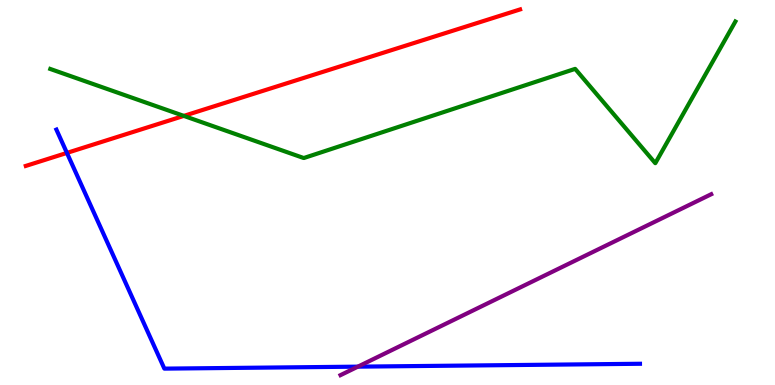[{'lines': ['blue', 'red'], 'intersections': [{'x': 0.864, 'y': 6.03}]}, {'lines': ['green', 'red'], 'intersections': [{'x': 2.37, 'y': 6.99}]}, {'lines': ['purple', 'red'], 'intersections': []}, {'lines': ['blue', 'green'], 'intersections': []}, {'lines': ['blue', 'purple'], 'intersections': [{'x': 4.62, 'y': 0.477}]}, {'lines': ['green', 'purple'], 'intersections': []}]